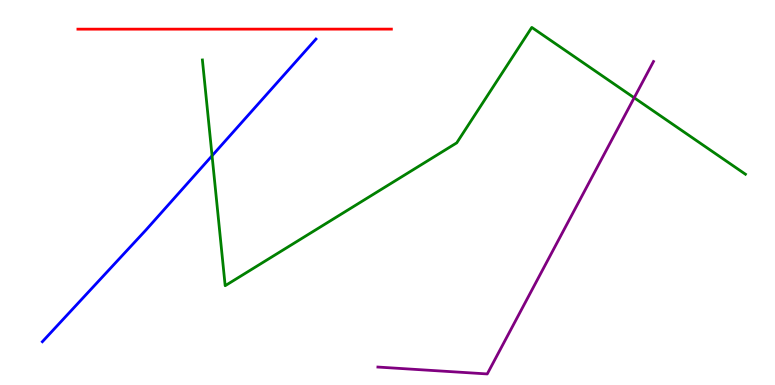[{'lines': ['blue', 'red'], 'intersections': []}, {'lines': ['green', 'red'], 'intersections': []}, {'lines': ['purple', 'red'], 'intersections': []}, {'lines': ['blue', 'green'], 'intersections': [{'x': 2.74, 'y': 5.95}]}, {'lines': ['blue', 'purple'], 'intersections': []}, {'lines': ['green', 'purple'], 'intersections': [{'x': 8.18, 'y': 7.46}]}]